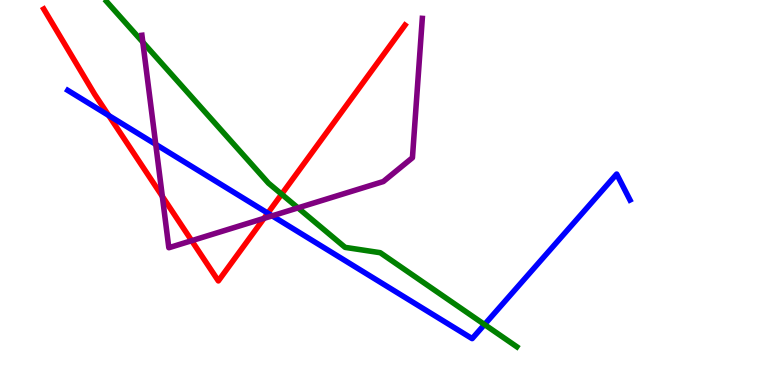[{'lines': ['blue', 'red'], 'intersections': [{'x': 1.4, 'y': 7.0}, {'x': 3.46, 'y': 4.46}]}, {'lines': ['green', 'red'], 'intersections': [{'x': 3.63, 'y': 4.96}]}, {'lines': ['purple', 'red'], 'intersections': [{'x': 2.09, 'y': 4.9}, {'x': 2.47, 'y': 3.75}, {'x': 3.41, 'y': 4.33}]}, {'lines': ['blue', 'green'], 'intersections': [{'x': 6.25, 'y': 1.57}]}, {'lines': ['blue', 'purple'], 'intersections': [{'x': 2.01, 'y': 6.25}, {'x': 3.51, 'y': 4.39}]}, {'lines': ['green', 'purple'], 'intersections': [{'x': 1.84, 'y': 8.9}, {'x': 3.84, 'y': 4.6}]}]